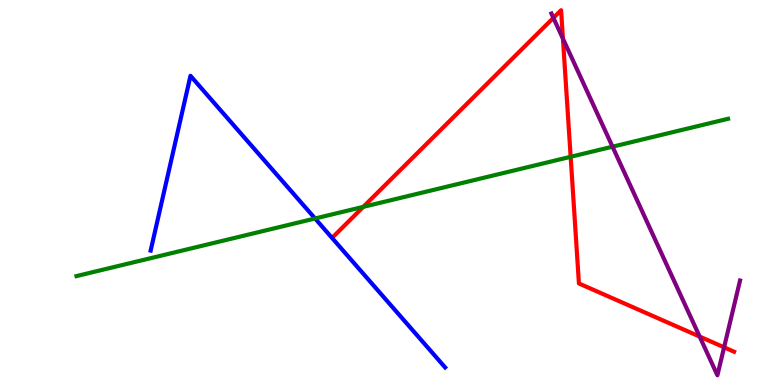[{'lines': ['blue', 'red'], 'intersections': []}, {'lines': ['green', 'red'], 'intersections': [{'x': 4.69, 'y': 4.63}, {'x': 7.36, 'y': 5.93}]}, {'lines': ['purple', 'red'], 'intersections': [{'x': 7.14, 'y': 9.54}, {'x': 7.26, 'y': 9.0}, {'x': 9.03, 'y': 1.26}, {'x': 9.34, 'y': 0.979}]}, {'lines': ['blue', 'green'], 'intersections': [{'x': 4.07, 'y': 4.32}]}, {'lines': ['blue', 'purple'], 'intersections': []}, {'lines': ['green', 'purple'], 'intersections': [{'x': 7.9, 'y': 6.19}]}]